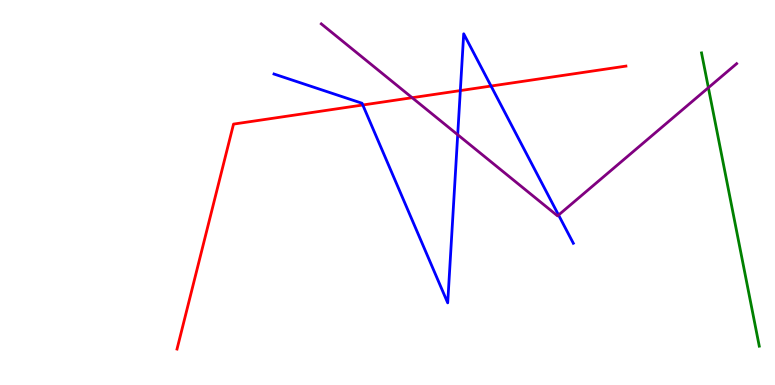[{'lines': ['blue', 'red'], 'intersections': [{'x': 4.68, 'y': 7.27}, {'x': 5.94, 'y': 7.65}, {'x': 6.34, 'y': 7.77}]}, {'lines': ['green', 'red'], 'intersections': []}, {'lines': ['purple', 'red'], 'intersections': [{'x': 5.32, 'y': 7.46}]}, {'lines': ['blue', 'green'], 'intersections': []}, {'lines': ['blue', 'purple'], 'intersections': [{'x': 5.91, 'y': 6.5}, {'x': 7.21, 'y': 4.41}]}, {'lines': ['green', 'purple'], 'intersections': [{'x': 9.14, 'y': 7.72}]}]